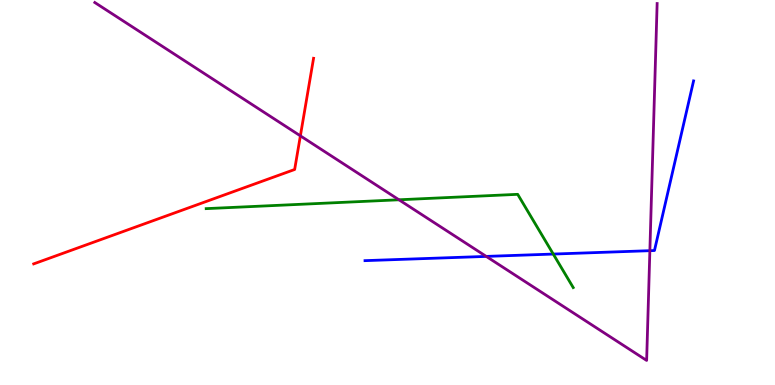[{'lines': ['blue', 'red'], 'intersections': []}, {'lines': ['green', 'red'], 'intersections': []}, {'lines': ['purple', 'red'], 'intersections': [{'x': 3.88, 'y': 6.47}]}, {'lines': ['blue', 'green'], 'intersections': [{'x': 7.14, 'y': 3.4}]}, {'lines': ['blue', 'purple'], 'intersections': [{'x': 6.27, 'y': 3.34}, {'x': 8.39, 'y': 3.49}]}, {'lines': ['green', 'purple'], 'intersections': [{'x': 5.15, 'y': 4.81}]}]